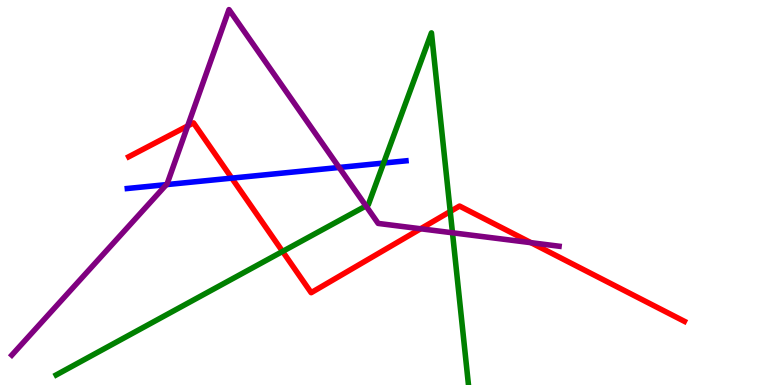[{'lines': ['blue', 'red'], 'intersections': [{'x': 2.99, 'y': 5.37}]}, {'lines': ['green', 'red'], 'intersections': [{'x': 3.65, 'y': 3.47}, {'x': 5.81, 'y': 4.51}]}, {'lines': ['purple', 'red'], 'intersections': [{'x': 2.42, 'y': 6.73}, {'x': 5.43, 'y': 4.06}, {'x': 6.85, 'y': 3.7}]}, {'lines': ['blue', 'green'], 'intersections': [{'x': 4.95, 'y': 5.76}]}, {'lines': ['blue', 'purple'], 'intersections': [{'x': 2.15, 'y': 5.2}, {'x': 4.38, 'y': 5.65}]}, {'lines': ['green', 'purple'], 'intersections': [{'x': 4.72, 'y': 4.65}, {'x': 5.84, 'y': 3.95}]}]